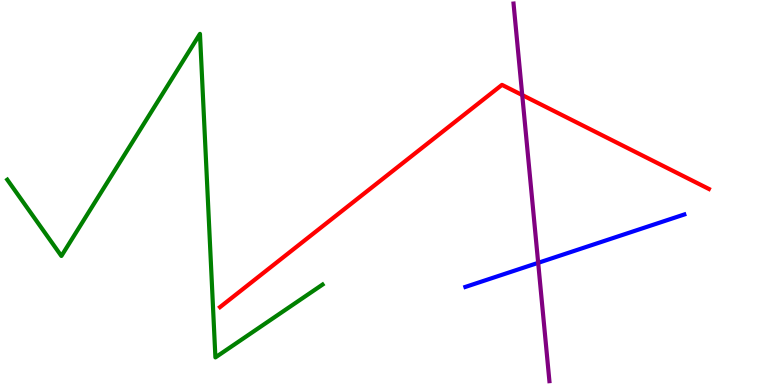[{'lines': ['blue', 'red'], 'intersections': []}, {'lines': ['green', 'red'], 'intersections': []}, {'lines': ['purple', 'red'], 'intersections': [{'x': 6.74, 'y': 7.53}]}, {'lines': ['blue', 'green'], 'intersections': []}, {'lines': ['blue', 'purple'], 'intersections': [{'x': 6.94, 'y': 3.17}]}, {'lines': ['green', 'purple'], 'intersections': []}]